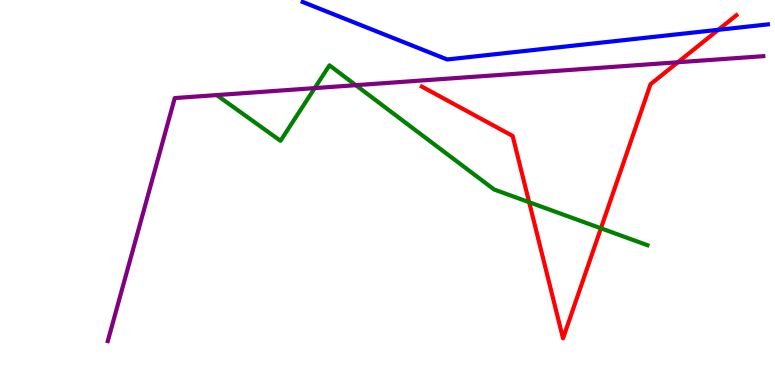[{'lines': ['blue', 'red'], 'intersections': [{'x': 9.27, 'y': 9.23}]}, {'lines': ['green', 'red'], 'intersections': [{'x': 6.83, 'y': 4.75}, {'x': 7.75, 'y': 4.07}]}, {'lines': ['purple', 'red'], 'intersections': [{'x': 8.75, 'y': 8.38}]}, {'lines': ['blue', 'green'], 'intersections': []}, {'lines': ['blue', 'purple'], 'intersections': []}, {'lines': ['green', 'purple'], 'intersections': [{'x': 4.06, 'y': 7.71}, {'x': 4.59, 'y': 7.79}]}]